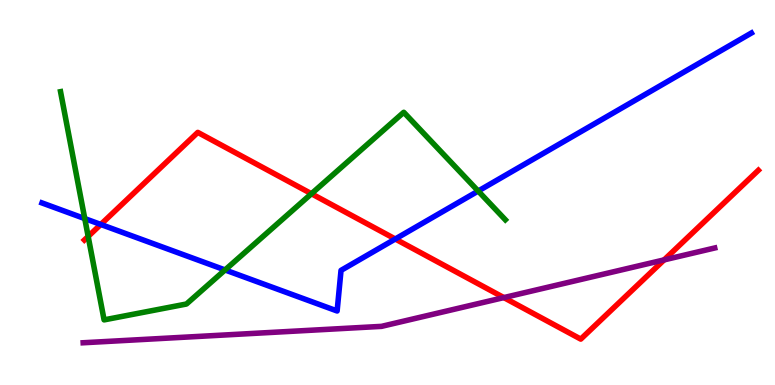[{'lines': ['blue', 'red'], 'intersections': [{'x': 1.3, 'y': 4.17}, {'x': 5.1, 'y': 3.79}]}, {'lines': ['green', 'red'], 'intersections': [{'x': 1.14, 'y': 3.86}, {'x': 4.02, 'y': 4.97}]}, {'lines': ['purple', 'red'], 'intersections': [{'x': 6.5, 'y': 2.27}, {'x': 8.57, 'y': 3.25}]}, {'lines': ['blue', 'green'], 'intersections': [{'x': 1.09, 'y': 4.32}, {'x': 2.9, 'y': 2.99}, {'x': 6.17, 'y': 5.04}]}, {'lines': ['blue', 'purple'], 'intersections': []}, {'lines': ['green', 'purple'], 'intersections': []}]